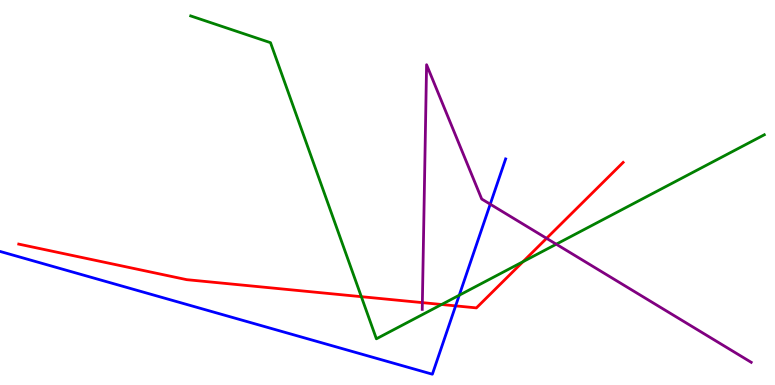[{'lines': ['blue', 'red'], 'intersections': [{'x': 5.88, 'y': 2.06}]}, {'lines': ['green', 'red'], 'intersections': [{'x': 4.66, 'y': 2.29}, {'x': 5.7, 'y': 2.09}, {'x': 6.75, 'y': 3.2}]}, {'lines': ['purple', 'red'], 'intersections': [{'x': 5.45, 'y': 2.14}, {'x': 7.05, 'y': 3.81}]}, {'lines': ['blue', 'green'], 'intersections': [{'x': 5.93, 'y': 2.33}]}, {'lines': ['blue', 'purple'], 'intersections': [{'x': 6.33, 'y': 4.7}]}, {'lines': ['green', 'purple'], 'intersections': [{'x': 7.18, 'y': 3.66}]}]